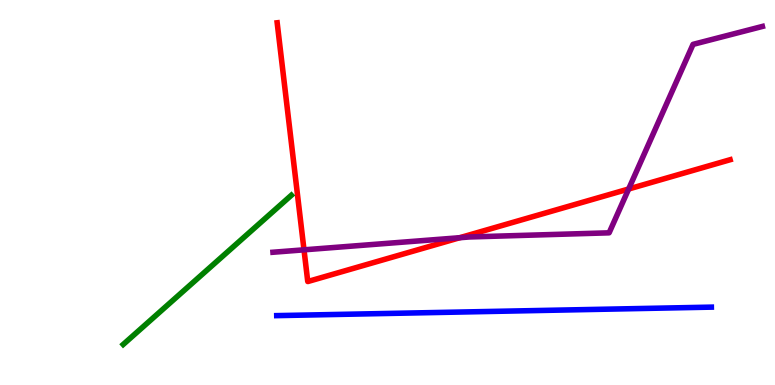[{'lines': ['blue', 'red'], 'intersections': []}, {'lines': ['green', 'red'], 'intersections': []}, {'lines': ['purple', 'red'], 'intersections': [{'x': 3.92, 'y': 3.51}, {'x': 5.93, 'y': 3.83}, {'x': 8.11, 'y': 5.09}]}, {'lines': ['blue', 'green'], 'intersections': []}, {'lines': ['blue', 'purple'], 'intersections': []}, {'lines': ['green', 'purple'], 'intersections': []}]